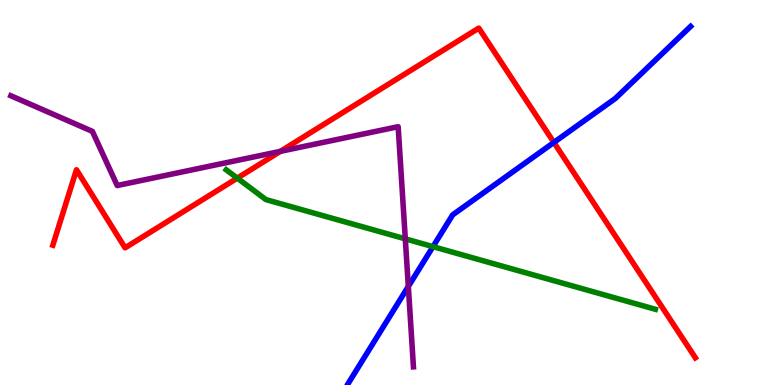[{'lines': ['blue', 'red'], 'intersections': [{'x': 7.15, 'y': 6.3}]}, {'lines': ['green', 'red'], 'intersections': [{'x': 3.06, 'y': 5.37}]}, {'lines': ['purple', 'red'], 'intersections': [{'x': 3.62, 'y': 6.07}]}, {'lines': ['blue', 'green'], 'intersections': [{'x': 5.59, 'y': 3.59}]}, {'lines': ['blue', 'purple'], 'intersections': [{'x': 5.27, 'y': 2.56}]}, {'lines': ['green', 'purple'], 'intersections': [{'x': 5.23, 'y': 3.8}]}]